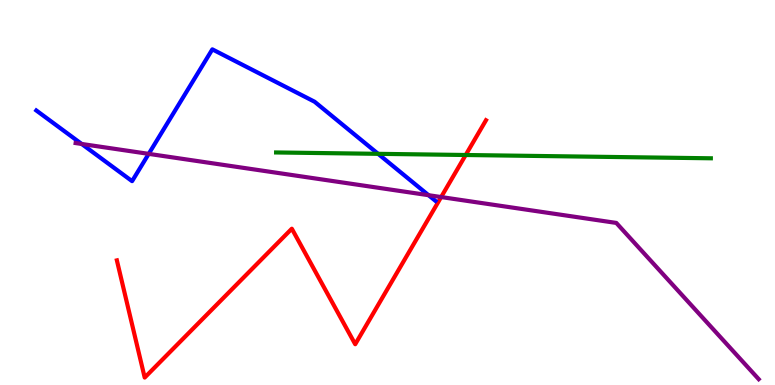[{'lines': ['blue', 'red'], 'intersections': []}, {'lines': ['green', 'red'], 'intersections': [{'x': 6.01, 'y': 5.97}]}, {'lines': ['purple', 'red'], 'intersections': [{'x': 5.69, 'y': 4.88}]}, {'lines': ['blue', 'green'], 'intersections': [{'x': 4.88, 'y': 6.0}]}, {'lines': ['blue', 'purple'], 'intersections': [{'x': 1.05, 'y': 6.26}, {'x': 1.92, 'y': 6.0}, {'x': 5.53, 'y': 4.93}]}, {'lines': ['green', 'purple'], 'intersections': []}]